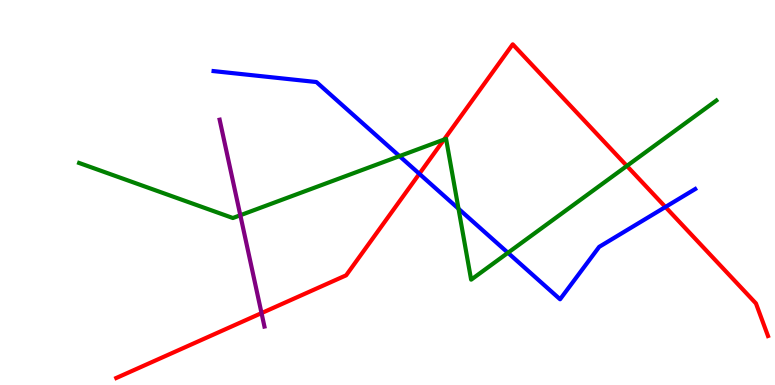[{'lines': ['blue', 'red'], 'intersections': [{'x': 5.41, 'y': 5.49}, {'x': 8.59, 'y': 4.62}]}, {'lines': ['green', 'red'], 'intersections': [{'x': 5.73, 'y': 6.37}, {'x': 8.09, 'y': 5.69}]}, {'lines': ['purple', 'red'], 'intersections': [{'x': 3.37, 'y': 1.87}]}, {'lines': ['blue', 'green'], 'intersections': [{'x': 5.15, 'y': 5.95}, {'x': 5.92, 'y': 4.58}, {'x': 6.55, 'y': 3.43}]}, {'lines': ['blue', 'purple'], 'intersections': []}, {'lines': ['green', 'purple'], 'intersections': [{'x': 3.1, 'y': 4.41}]}]